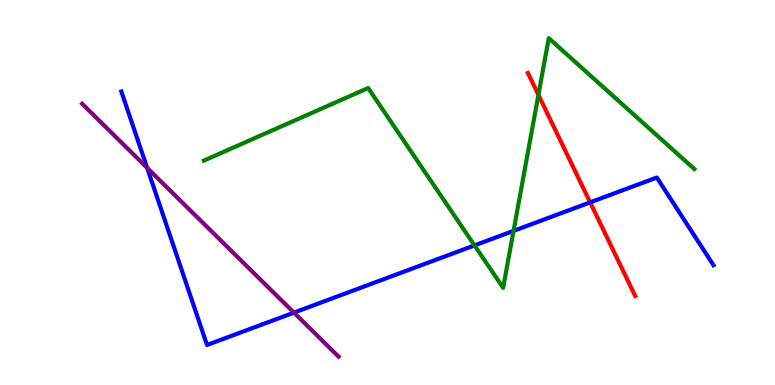[{'lines': ['blue', 'red'], 'intersections': [{'x': 7.61, 'y': 4.74}]}, {'lines': ['green', 'red'], 'intersections': [{'x': 6.95, 'y': 7.54}]}, {'lines': ['purple', 'red'], 'intersections': []}, {'lines': ['blue', 'green'], 'intersections': [{'x': 6.12, 'y': 3.63}, {'x': 6.63, 'y': 4.0}]}, {'lines': ['blue', 'purple'], 'intersections': [{'x': 1.9, 'y': 5.64}, {'x': 3.79, 'y': 1.88}]}, {'lines': ['green', 'purple'], 'intersections': []}]